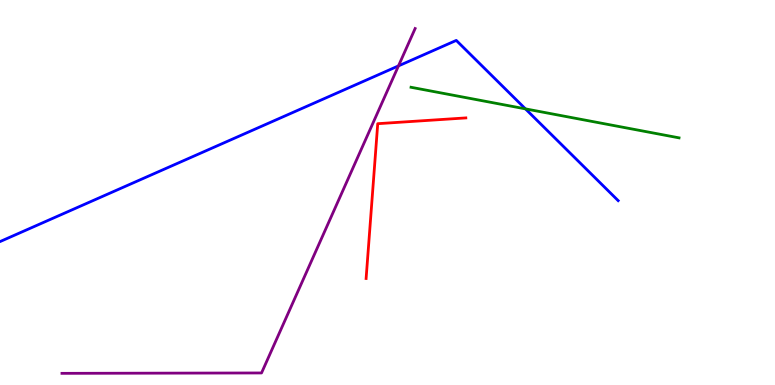[{'lines': ['blue', 'red'], 'intersections': []}, {'lines': ['green', 'red'], 'intersections': []}, {'lines': ['purple', 'red'], 'intersections': []}, {'lines': ['blue', 'green'], 'intersections': [{'x': 6.78, 'y': 7.17}]}, {'lines': ['blue', 'purple'], 'intersections': [{'x': 5.14, 'y': 8.29}]}, {'lines': ['green', 'purple'], 'intersections': []}]